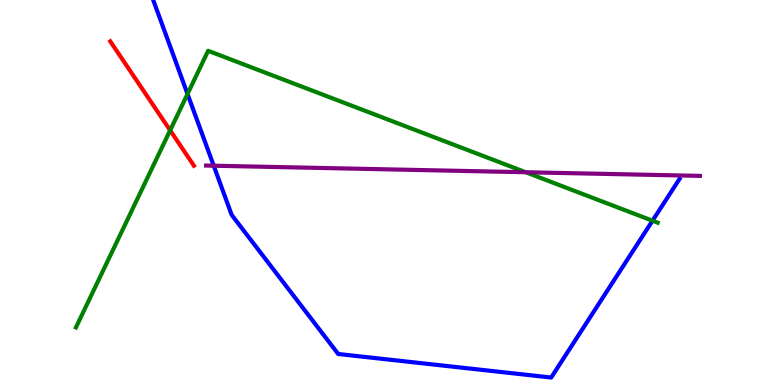[{'lines': ['blue', 'red'], 'intersections': []}, {'lines': ['green', 'red'], 'intersections': [{'x': 2.2, 'y': 6.61}]}, {'lines': ['purple', 'red'], 'intersections': []}, {'lines': ['blue', 'green'], 'intersections': [{'x': 2.42, 'y': 7.56}, {'x': 8.42, 'y': 4.27}]}, {'lines': ['blue', 'purple'], 'intersections': [{'x': 2.76, 'y': 5.7}]}, {'lines': ['green', 'purple'], 'intersections': [{'x': 6.78, 'y': 5.53}]}]